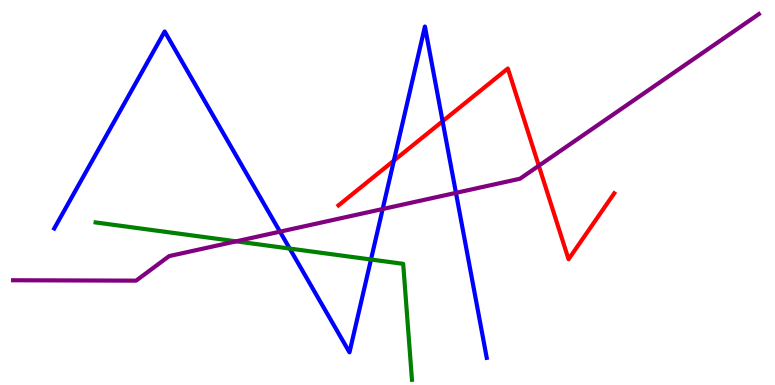[{'lines': ['blue', 'red'], 'intersections': [{'x': 5.08, 'y': 5.83}, {'x': 5.71, 'y': 6.85}]}, {'lines': ['green', 'red'], 'intersections': []}, {'lines': ['purple', 'red'], 'intersections': [{'x': 6.95, 'y': 5.69}]}, {'lines': ['blue', 'green'], 'intersections': [{'x': 3.74, 'y': 3.54}, {'x': 4.79, 'y': 3.26}]}, {'lines': ['blue', 'purple'], 'intersections': [{'x': 3.61, 'y': 3.98}, {'x': 4.94, 'y': 4.57}, {'x': 5.88, 'y': 4.99}]}, {'lines': ['green', 'purple'], 'intersections': [{'x': 3.05, 'y': 3.73}]}]